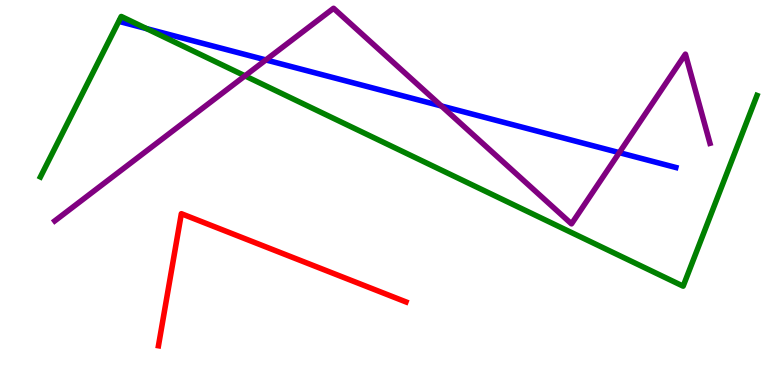[{'lines': ['blue', 'red'], 'intersections': []}, {'lines': ['green', 'red'], 'intersections': []}, {'lines': ['purple', 'red'], 'intersections': []}, {'lines': ['blue', 'green'], 'intersections': [{'x': 1.89, 'y': 9.26}]}, {'lines': ['blue', 'purple'], 'intersections': [{'x': 3.43, 'y': 8.44}, {'x': 5.69, 'y': 7.25}, {'x': 7.99, 'y': 6.04}]}, {'lines': ['green', 'purple'], 'intersections': [{'x': 3.16, 'y': 8.03}]}]